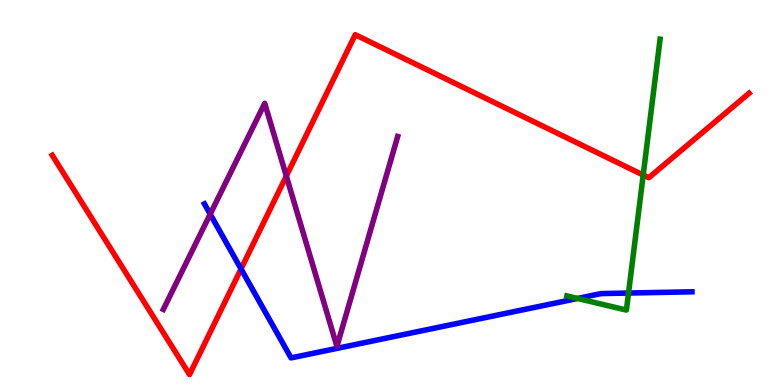[{'lines': ['blue', 'red'], 'intersections': [{'x': 3.11, 'y': 3.01}]}, {'lines': ['green', 'red'], 'intersections': [{'x': 8.3, 'y': 5.45}]}, {'lines': ['purple', 'red'], 'intersections': [{'x': 3.69, 'y': 5.43}]}, {'lines': ['blue', 'green'], 'intersections': [{'x': 7.45, 'y': 2.25}, {'x': 8.11, 'y': 2.39}]}, {'lines': ['blue', 'purple'], 'intersections': [{'x': 2.71, 'y': 4.44}]}, {'lines': ['green', 'purple'], 'intersections': []}]